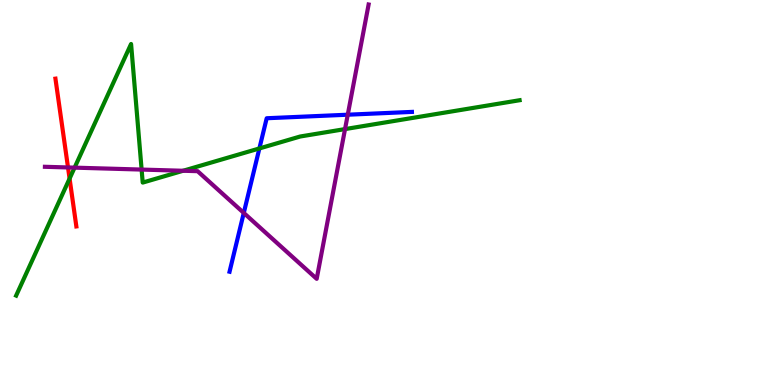[{'lines': ['blue', 'red'], 'intersections': []}, {'lines': ['green', 'red'], 'intersections': [{'x': 0.898, 'y': 5.36}]}, {'lines': ['purple', 'red'], 'intersections': [{'x': 0.878, 'y': 5.65}]}, {'lines': ['blue', 'green'], 'intersections': [{'x': 3.35, 'y': 6.14}]}, {'lines': ['blue', 'purple'], 'intersections': [{'x': 3.15, 'y': 4.47}, {'x': 4.49, 'y': 7.02}]}, {'lines': ['green', 'purple'], 'intersections': [{'x': 0.962, 'y': 5.65}, {'x': 1.83, 'y': 5.6}, {'x': 2.36, 'y': 5.56}, {'x': 4.45, 'y': 6.65}]}]